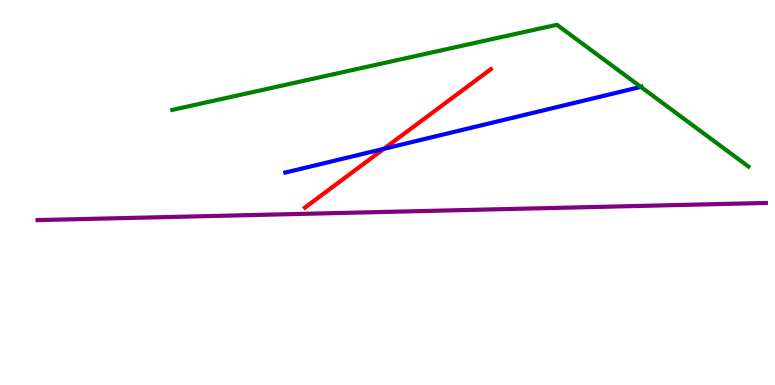[{'lines': ['blue', 'red'], 'intersections': [{'x': 4.95, 'y': 6.13}]}, {'lines': ['green', 'red'], 'intersections': []}, {'lines': ['purple', 'red'], 'intersections': []}, {'lines': ['blue', 'green'], 'intersections': [{'x': 8.27, 'y': 7.74}]}, {'lines': ['blue', 'purple'], 'intersections': []}, {'lines': ['green', 'purple'], 'intersections': []}]